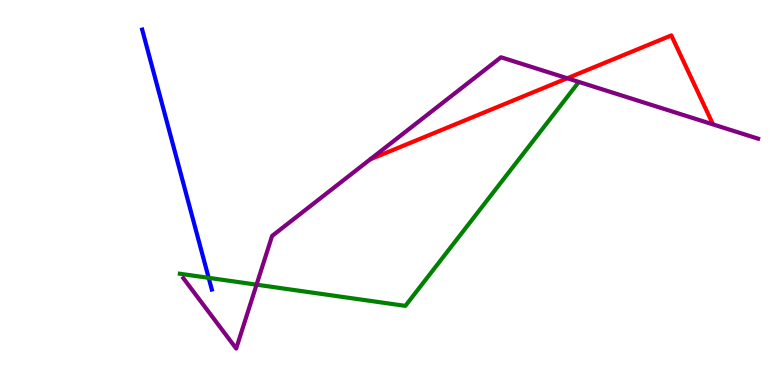[{'lines': ['blue', 'red'], 'intersections': []}, {'lines': ['green', 'red'], 'intersections': []}, {'lines': ['purple', 'red'], 'intersections': [{'x': 7.32, 'y': 7.97}]}, {'lines': ['blue', 'green'], 'intersections': [{'x': 2.69, 'y': 2.78}]}, {'lines': ['blue', 'purple'], 'intersections': []}, {'lines': ['green', 'purple'], 'intersections': [{'x': 3.31, 'y': 2.61}]}]